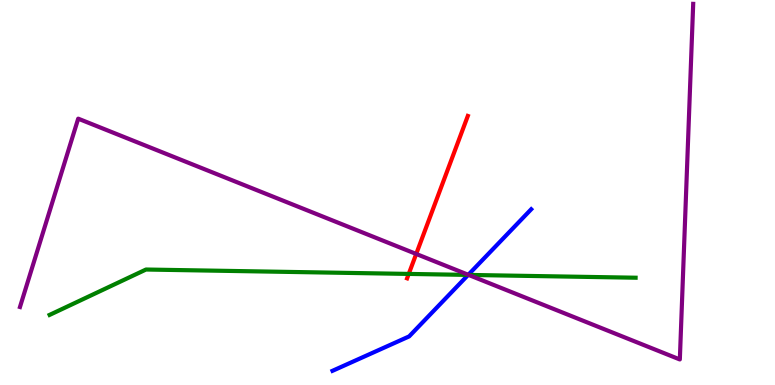[{'lines': ['blue', 'red'], 'intersections': []}, {'lines': ['green', 'red'], 'intersections': [{'x': 5.27, 'y': 2.89}]}, {'lines': ['purple', 'red'], 'intersections': [{'x': 5.37, 'y': 3.4}]}, {'lines': ['blue', 'green'], 'intersections': [{'x': 6.04, 'y': 2.86}]}, {'lines': ['blue', 'purple'], 'intersections': [{'x': 6.04, 'y': 2.86}]}, {'lines': ['green', 'purple'], 'intersections': [{'x': 6.05, 'y': 2.86}]}]